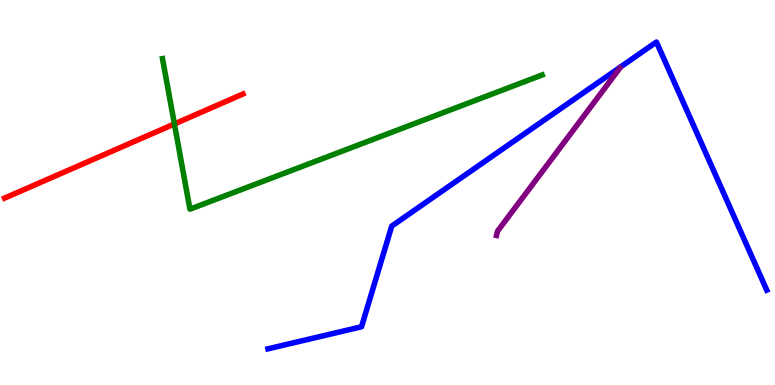[{'lines': ['blue', 'red'], 'intersections': []}, {'lines': ['green', 'red'], 'intersections': [{'x': 2.25, 'y': 6.78}]}, {'lines': ['purple', 'red'], 'intersections': []}, {'lines': ['blue', 'green'], 'intersections': []}, {'lines': ['blue', 'purple'], 'intersections': []}, {'lines': ['green', 'purple'], 'intersections': []}]